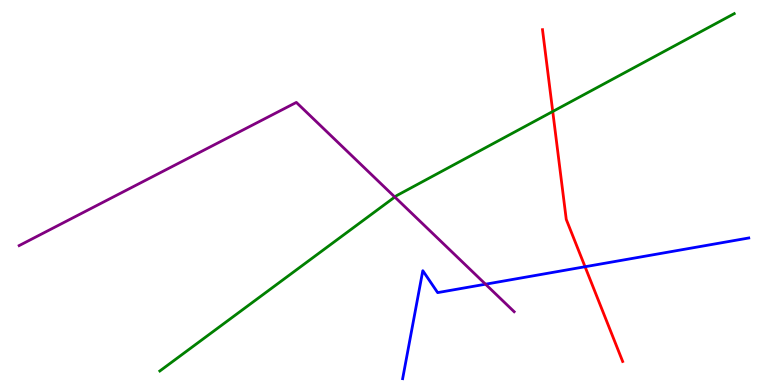[{'lines': ['blue', 'red'], 'intersections': [{'x': 7.55, 'y': 3.07}]}, {'lines': ['green', 'red'], 'intersections': [{'x': 7.13, 'y': 7.1}]}, {'lines': ['purple', 'red'], 'intersections': []}, {'lines': ['blue', 'green'], 'intersections': []}, {'lines': ['blue', 'purple'], 'intersections': [{'x': 6.27, 'y': 2.62}]}, {'lines': ['green', 'purple'], 'intersections': [{'x': 5.09, 'y': 4.88}]}]